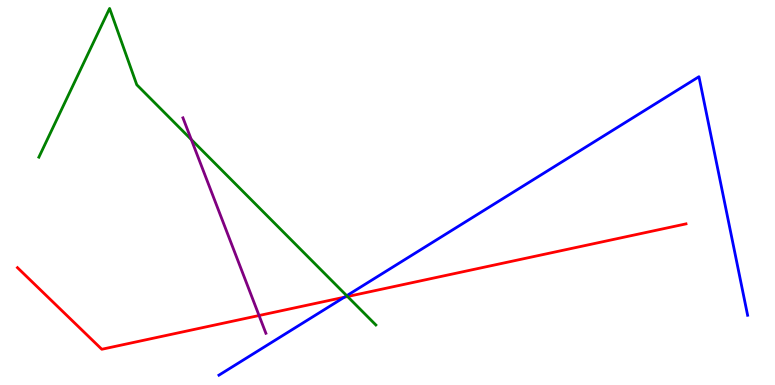[{'lines': ['blue', 'red'], 'intersections': [{'x': 4.44, 'y': 2.28}]}, {'lines': ['green', 'red'], 'intersections': [{'x': 4.48, 'y': 2.3}]}, {'lines': ['purple', 'red'], 'intersections': [{'x': 3.34, 'y': 1.8}]}, {'lines': ['blue', 'green'], 'intersections': [{'x': 4.47, 'y': 2.32}]}, {'lines': ['blue', 'purple'], 'intersections': []}, {'lines': ['green', 'purple'], 'intersections': [{'x': 2.47, 'y': 6.38}]}]